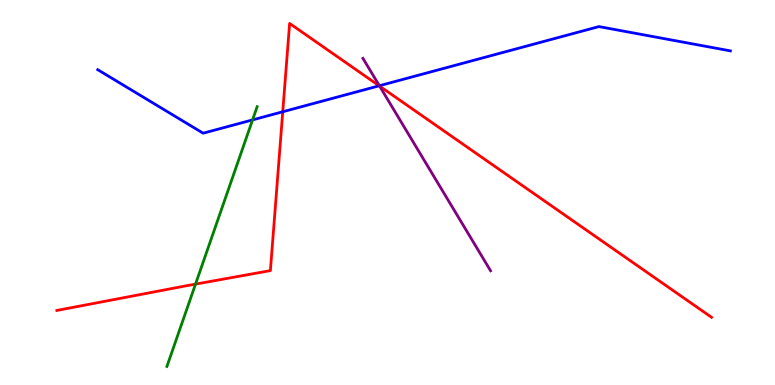[{'lines': ['blue', 'red'], 'intersections': [{'x': 3.65, 'y': 7.1}, {'x': 4.89, 'y': 7.77}]}, {'lines': ['green', 'red'], 'intersections': [{'x': 2.52, 'y': 2.62}]}, {'lines': ['purple', 'red'], 'intersections': [{'x': 4.9, 'y': 7.76}]}, {'lines': ['blue', 'green'], 'intersections': [{'x': 3.26, 'y': 6.89}]}, {'lines': ['blue', 'purple'], 'intersections': [{'x': 4.9, 'y': 7.77}]}, {'lines': ['green', 'purple'], 'intersections': []}]